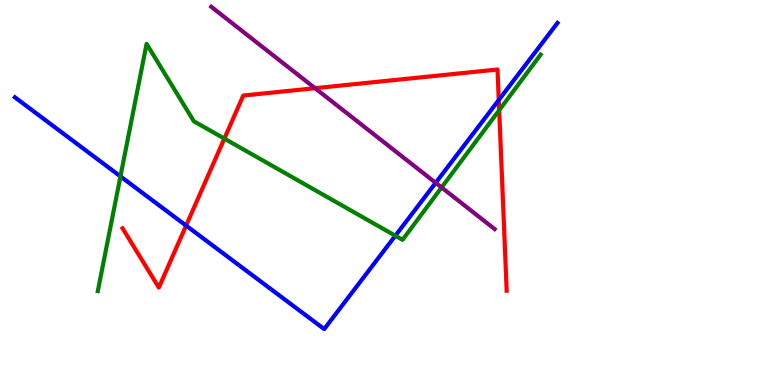[{'lines': ['blue', 'red'], 'intersections': [{'x': 2.4, 'y': 4.14}, {'x': 6.44, 'y': 7.4}]}, {'lines': ['green', 'red'], 'intersections': [{'x': 2.89, 'y': 6.4}, {'x': 6.44, 'y': 7.14}]}, {'lines': ['purple', 'red'], 'intersections': [{'x': 4.07, 'y': 7.71}]}, {'lines': ['blue', 'green'], 'intersections': [{'x': 1.55, 'y': 5.42}, {'x': 5.1, 'y': 3.88}]}, {'lines': ['blue', 'purple'], 'intersections': [{'x': 5.62, 'y': 5.25}]}, {'lines': ['green', 'purple'], 'intersections': [{'x': 5.7, 'y': 5.13}]}]